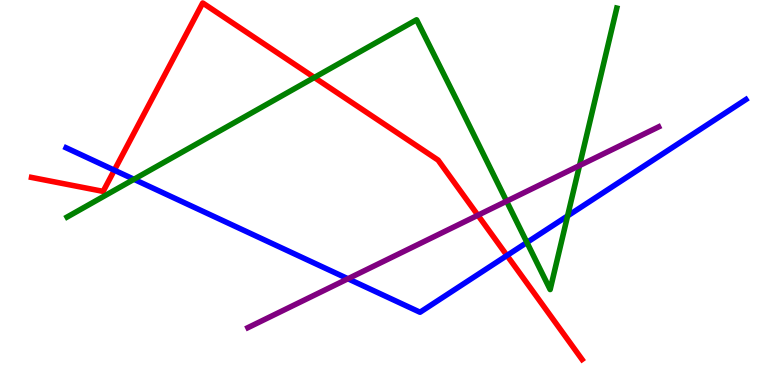[{'lines': ['blue', 'red'], 'intersections': [{'x': 1.48, 'y': 5.58}, {'x': 6.54, 'y': 3.36}]}, {'lines': ['green', 'red'], 'intersections': [{'x': 4.06, 'y': 7.99}]}, {'lines': ['purple', 'red'], 'intersections': [{'x': 6.17, 'y': 4.41}]}, {'lines': ['blue', 'green'], 'intersections': [{'x': 1.73, 'y': 5.34}, {'x': 6.8, 'y': 3.7}, {'x': 7.32, 'y': 4.39}]}, {'lines': ['blue', 'purple'], 'intersections': [{'x': 4.49, 'y': 2.76}]}, {'lines': ['green', 'purple'], 'intersections': [{'x': 6.54, 'y': 4.77}, {'x': 7.48, 'y': 5.7}]}]